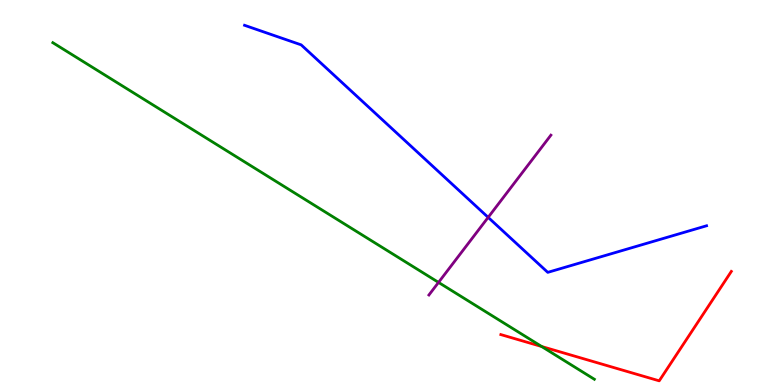[{'lines': ['blue', 'red'], 'intersections': []}, {'lines': ['green', 'red'], 'intersections': [{'x': 6.99, 'y': 1.0}]}, {'lines': ['purple', 'red'], 'intersections': []}, {'lines': ['blue', 'green'], 'intersections': []}, {'lines': ['blue', 'purple'], 'intersections': [{'x': 6.3, 'y': 4.35}]}, {'lines': ['green', 'purple'], 'intersections': [{'x': 5.66, 'y': 2.66}]}]